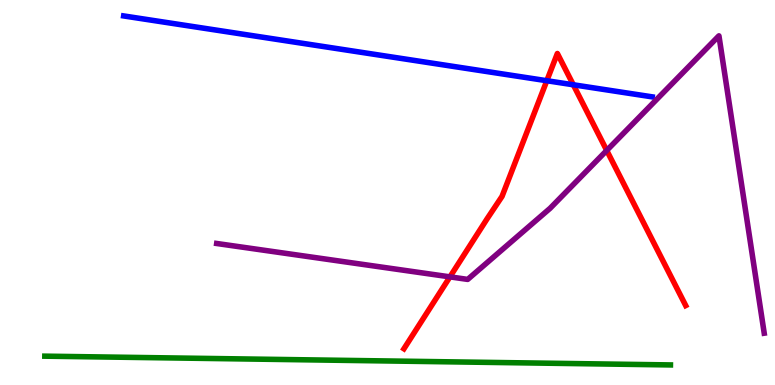[{'lines': ['blue', 'red'], 'intersections': [{'x': 7.06, 'y': 7.9}, {'x': 7.4, 'y': 7.8}]}, {'lines': ['green', 'red'], 'intersections': []}, {'lines': ['purple', 'red'], 'intersections': [{'x': 5.81, 'y': 2.81}, {'x': 7.83, 'y': 6.09}]}, {'lines': ['blue', 'green'], 'intersections': []}, {'lines': ['blue', 'purple'], 'intersections': []}, {'lines': ['green', 'purple'], 'intersections': []}]